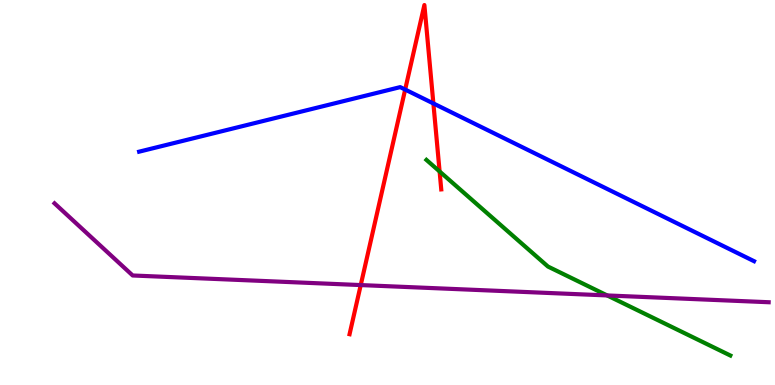[{'lines': ['blue', 'red'], 'intersections': [{'x': 5.23, 'y': 7.67}, {'x': 5.59, 'y': 7.31}]}, {'lines': ['green', 'red'], 'intersections': [{'x': 5.67, 'y': 5.55}]}, {'lines': ['purple', 'red'], 'intersections': [{'x': 4.65, 'y': 2.6}]}, {'lines': ['blue', 'green'], 'intersections': []}, {'lines': ['blue', 'purple'], 'intersections': []}, {'lines': ['green', 'purple'], 'intersections': [{'x': 7.83, 'y': 2.33}]}]